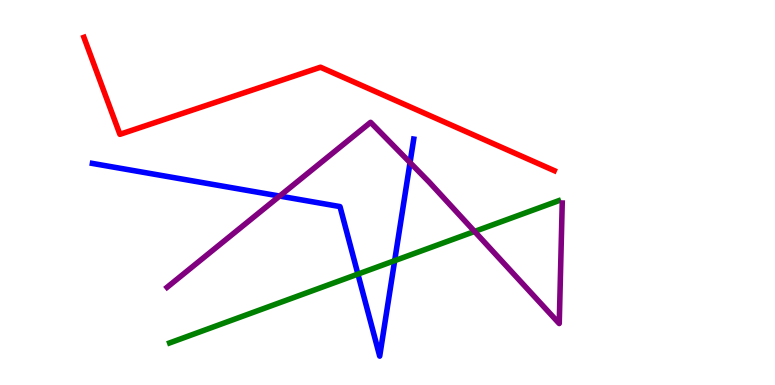[{'lines': ['blue', 'red'], 'intersections': []}, {'lines': ['green', 'red'], 'intersections': []}, {'lines': ['purple', 'red'], 'intersections': []}, {'lines': ['blue', 'green'], 'intersections': [{'x': 4.62, 'y': 2.88}, {'x': 5.09, 'y': 3.23}]}, {'lines': ['blue', 'purple'], 'intersections': [{'x': 3.61, 'y': 4.91}, {'x': 5.29, 'y': 5.78}]}, {'lines': ['green', 'purple'], 'intersections': [{'x': 6.12, 'y': 3.99}]}]